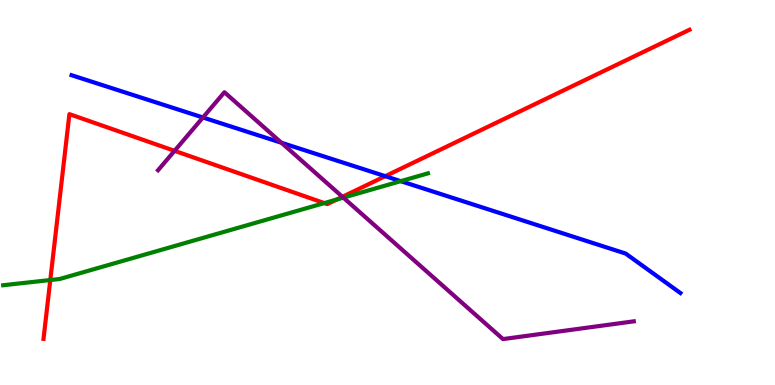[{'lines': ['blue', 'red'], 'intersections': [{'x': 4.97, 'y': 5.42}]}, {'lines': ['green', 'red'], 'intersections': [{'x': 0.649, 'y': 2.73}, {'x': 4.18, 'y': 4.72}, {'x': 4.35, 'y': 4.82}]}, {'lines': ['purple', 'red'], 'intersections': [{'x': 2.25, 'y': 6.08}, {'x': 4.42, 'y': 4.89}]}, {'lines': ['blue', 'green'], 'intersections': [{'x': 5.17, 'y': 5.29}]}, {'lines': ['blue', 'purple'], 'intersections': [{'x': 2.62, 'y': 6.95}, {'x': 3.63, 'y': 6.29}]}, {'lines': ['green', 'purple'], 'intersections': [{'x': 4.43, 'y': 4.87}]}]